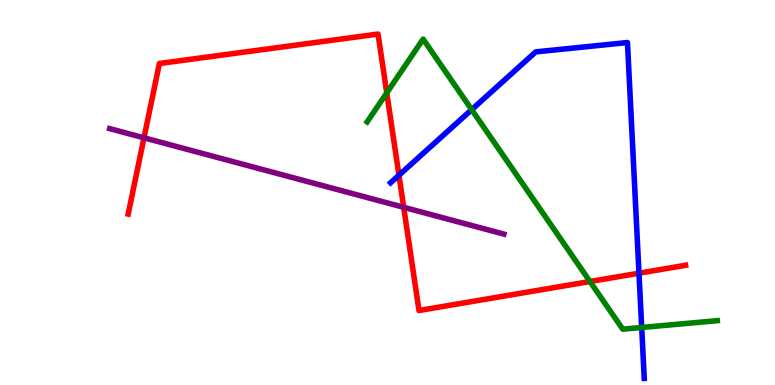[{'lines': ['blue', 'red'], 'intersections': [{'x': 5.15, 'y': 5.45}, {'x': 8.24, 'y': 2.9}]}, {'lines': ['green', 'red'], 'intersections': [{'x': 4.99, 'y': 7.59}, {'x': 7.61, 'y': 2.69}]}, {'lines': ['purple', 'red'], 'intersections': [{'x': 1.86, 'y': 6.42}, {'x': 5.21, 'y': 4.62}]}, {'lines': ['blue', 'green'], 'intersections': [{'x': 6.09, 'y': 7.15}, {'x': 8.28, 'y': 1.49}]}, {'lines': ['blue', 'purple'], 'intersections': []}, {'lines': ['green', 'purple'], 'intersections': []}]